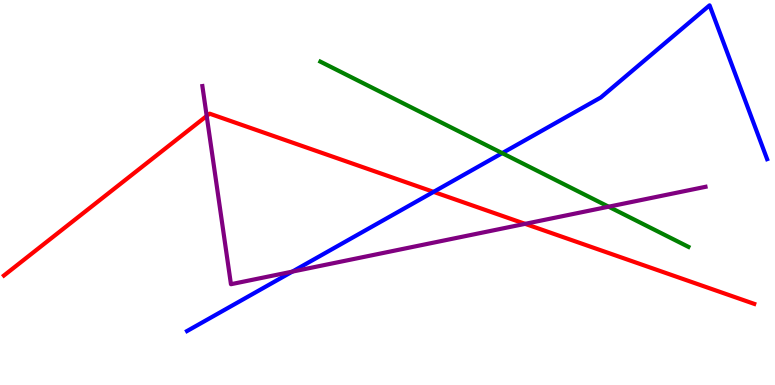[{'lines': ['blue', 'red'], 'intersections': [{'x': 5.59, 'y': 5.02}]}, {'lines': ['green', 'red'], 'intersections': []}, {'lines': ['purple', 'red'], 'intersections': [{'x': 2.67, 'y': 6.99}, {'x': 6.78, 'y': 4.19}]}, {'lines': ['blue', 'green'], 'intersections': [{'x': 6.48, 'y': 6.02}]}, {'lines': ['blue', 'purple'], 'intersections': [{'x': 3.77, 'y': 2.94}]}, {'lines': ['green', 'purple'], 'intersections': [{'x': 7.85, 'y': 4.63}]}]